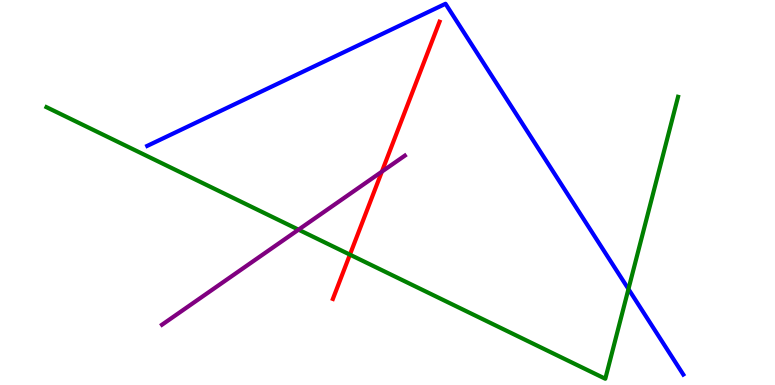[{'lines': ['blue', 'red'], 'intersections': []}, {'lines': ['green', 'red'], 'intersections': [{'x': 4.52, 'y': 3.39}]}, {'lines': ['purple', 'red'], 'intersections': [{'x': 4.93, 'y': 5.54}]}, {'lines': ['blue', 'green'], 'intersections': [{'x': 8.11, 'y': 2.49}]}, {'lines': ['blue', 'purple'], 'intersections': []}, {'lines': ['green', 'purple'], 'intersections': [{'x': 3.85, 'y': 4.03}]}]